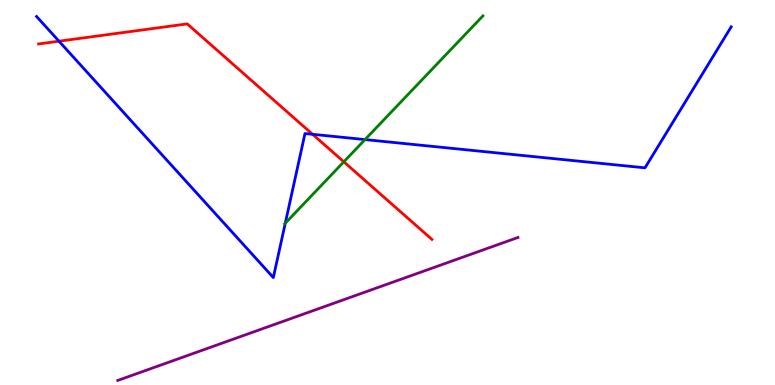[{'lines': ['blue', 'red'], 'intersections': [{'x': 0.761, 'y': 8.93}, {'x': 4.03, 'y': 6.51}]}, {'lines': ['green', 'red'], 'intersections': [{'x': 4.44, 'y': 5.8}]}, {'lines': ['purple', 'red'], 'intersections': []}, {'lines': ['blue', 'green'], 'intersections': [{'x': 3.68, 'y': 4.2}, {'x': 4.71, 'y': 6.37}]}, {'lines': ['blue', 'purple'], 'intersections': []}, {'lines': ['green', 'purple'], 'intersections': []}]